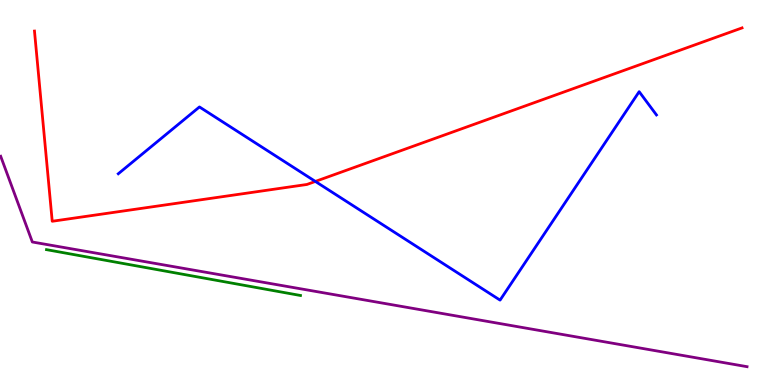[{'lines': ['blue', 'red'], 'intersections': [{'x': 4.07, 'y': 5.29}]}, {'lines': ['green', 'red'], 'intersections': []}, {'lines': ['purple', 'red'], 'intersections': []}, {'lines': ['blue', 'green'], 'intersections': []}, {'lines': ['blue', 'purple'], 'intersections': []}, {'lines': ['green', 'purple'], 'intersections': []}]